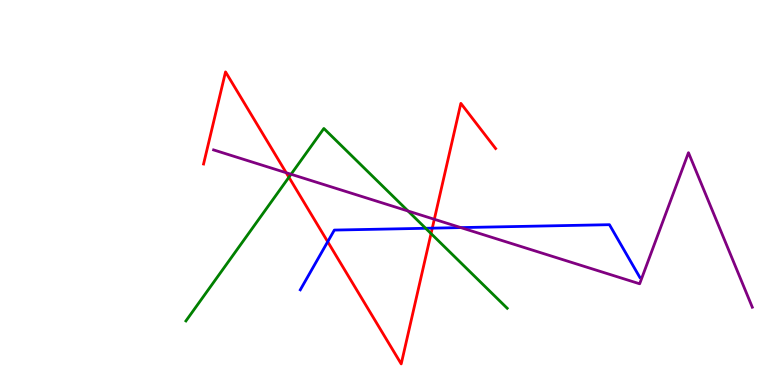[{'lines': ['blue', 'red'], 'intersections': [{'x': 4.23, 'y': 3.72}, {'x': 5.58, 'y': 4.07}]}, {'lines': ['green', 'red'], 'intersections': [{'x': 3.73, 'y': 5.4}, {'x': 5.56, 'y': 3.93}]}, {'lines': ['purple', 'red'], 'intersections': [{'x': 3.69, 'y': 5.51}, {'x': 5.6, 'y': 4.3}]}, {'lines': ['blue', 'green'], 'intersections': [{'x': 5.49, 'y': 4.07}]}, {'lines': ['blue', 'purple'], 'intersections': [{'x': 5.95, 'y': 4.09}]}, {'lines': ['green', 'purple'], 'intersections': [{'x': 3.76, 'y': 5.47}, {'x': 5.26, 'y': 4.52}]}]